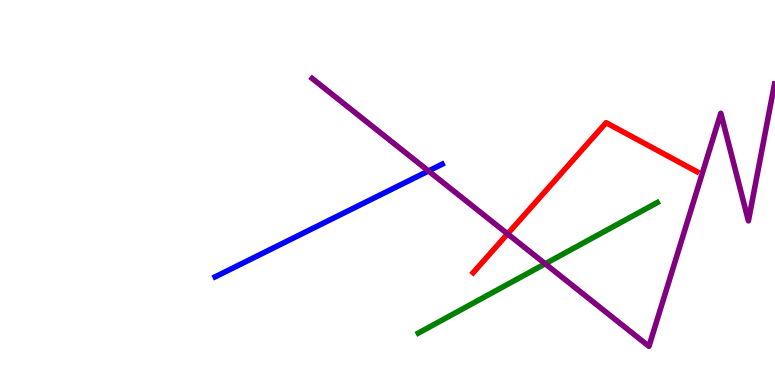[{'lines': ['blue', 'red'], 'intersections': []}, {'lines': ['green', 'red'], 'intersections': []}, {'lines': ['purple', 'red'], 'intersections': [{'x': 6.55, 'y': 3.93}]}, {'lines': ['blue', 'green'], 'intersections': []}, {'lines': ['blue', 'purple'], 'intersections': [{'x': 5.53, 'y': 5.56}]}, {'lines': ['green', 'purple'], 'intersections': [{'x': 7.03, 'y': 3.15}]}]